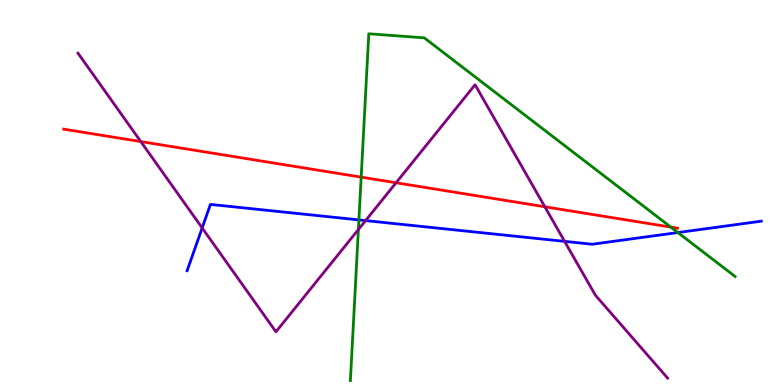[{'lines': ['blue', 'red'], 'intersections': []}, {'lines': ['green', 'red'], 'intersections': [{'x': 4.66, 'y': 5.4}, {'x': 8.66, 'y': 4.1}]}, {'lines': ['purple', 'red'], 'intersections': [{'x': 1.82, 'y': 6.32}, {'x': 5.11, 'y': 5.25}, {'x': 7.03, 'y': 4.63}]}, {'lines': ['blue', 'green'], 'intersections': [{'x': 4.63, 'y': 4.29}, {'x': 8.75, 'y': 3.96}]}, {'lines': ['blue', 'purple'], 'intersections': [{'x': 2.61, 'y': 4.08}, {'x': 4.72, 'y': 4.27}, {'x': 7.29, 'y': 3.73}]}, {'lines': ['green', 'purple'], 'intersections': [{'x': 4.62, 'y': 4.04}]}]